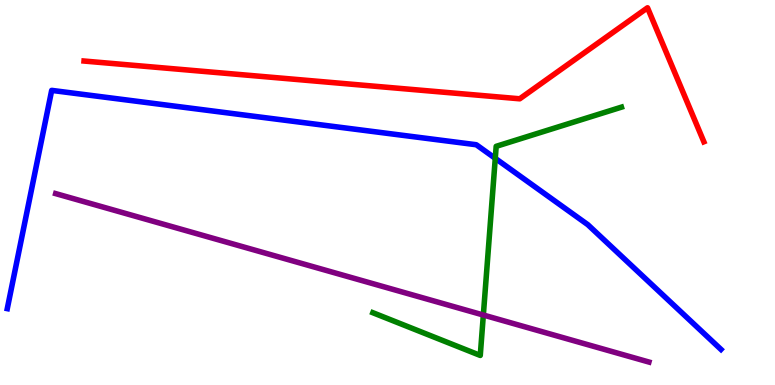[{'lines': ['blue', 'red'], 'intersections': []}, {'lines': ['green', 'red'], 'intersections': []}, {'lines': ['purple', 'red'], 'intersections': []}, {'lines': ['blue', 'green'], 'intersections': [{'x': 6.39, 'y': 5.89}]}, {'lines': ['blue', 'purple'], 'intersections': []}, {'lines': ['green', 'purple'], 'intersections': [{'x': 6.24, 'y': 1.82}]}]